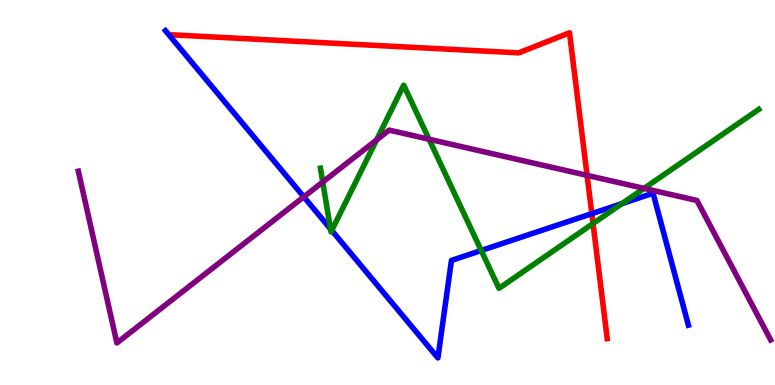[{'lines': ['blue', 'red'], 'intersections': [{'x': 7.64, 'y': 4.45}]}, {'lines': ['green', 'red'], 'intersections': [{'x': 7.65, 'y': 4.19}]}, {'lines': ['purple', 'red'], 'intersections': [{'x': 7.58, 'y': 5.45}]}, {'lines': ['blue', 'green'], 'intersections': [{'x': 4.26, 'y': 4.05}, {'x': 4.28, 'y': 4.02}, {'x': 6.21, 'y': 3.49}, {'x': 8.03, 'y': 4.71}]}, {'lines': ['blue', 'purple'], 'intersections': [{'x': 3.92, 'y': 4.89}]}, {'lines': ['green', 'purple'], 'intersections': [{'x': 4.16, 'y': 5.27}, {'x': 4.86, 'y': 6.36}, {'x': 5.54, 'y': 6.38}, {'x': 8.31, 'y': 5.11}]}]